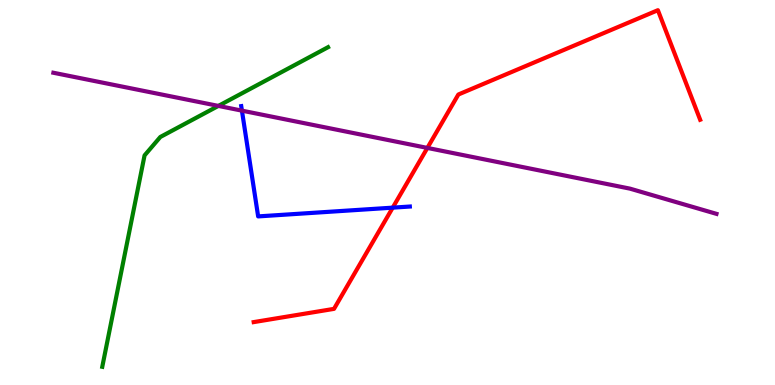[{'lines': ['blue', 'red'], 'intersections': [{'x': 5.07, 'y': 4.61}]}, {'lines': ['green', 'red'], 'intersections': []}, {'lines': ['purple', 'red'], 'intersections': [{'x': 5.51, 'y': 6.16}]}, {'lines': ['blue', 'green'], 'intersections': []}, {'lines': ['blue', 'purple'], 'intersections': [{'x': 3.12, 'y': 7.13}]}, {'lines': ['green', 'purple'], 'intersections': [{'x': 2.82, 'y': 7.25}]}]